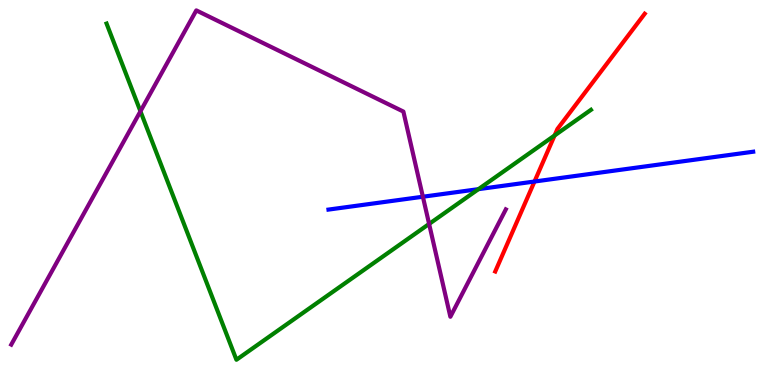[{'lines': ['blue', 'red'], 'intersections': [{'x': 6.9, 'y': 5.29}]}, {'lines': ['green', 'red'], 'intersections': [{'x': 7.16, 'y': 6.48}]}, {'lines': ['purple', 'red'], 'intersections': []}, {'lines': ['blue', 'green'], 'intersections': [{'x': 6.17, 'y': 5.09}]}, {'lines': ['blue', 'purple'], 'intersections': [{'x': 5.46, 'y': 4.89}]}, {'lines': ['green', 'purple'], 'intersections': [{'x': 1.81, 'y': 7.11}, {'x': 5.54, 'y': 4.18}]}]